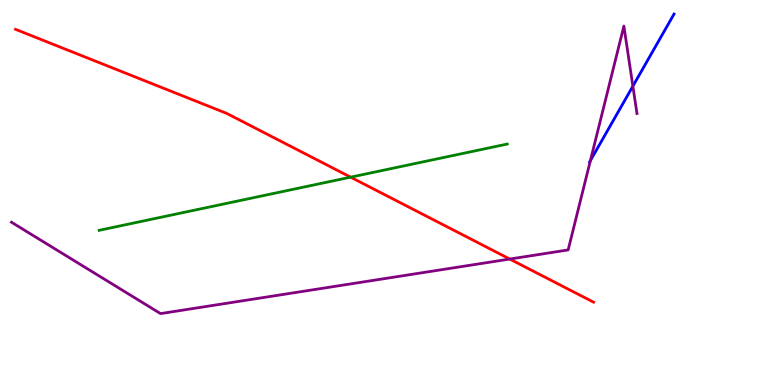[{'lines': ['blue', 'red'], 'intersections': []}, {'lines': ['green', 'red'], 'intersections': [{'x': 4.52, 'y': 5.4}]}, {'lines': ['purple', 'red'], 'intersections': [{'x': 6.58, 'y': 3.27}]}, {'lines': ['blue', 'green'], 'intersections': []}, {'lines': ['blue', 'purple'], 'intersections': [{'x': 7.62, 'y': 5.83}, {'x': 8.17, 'y': 7.76}]}, {'lines': ['green', 'purple'], 'intersections': []}]